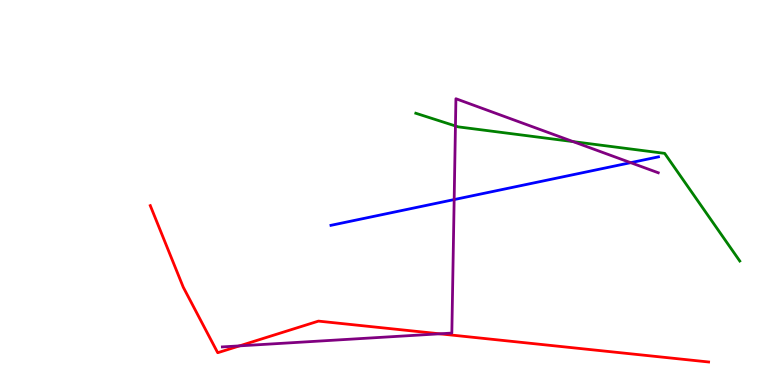[{'lines': ['blue', 'red'], 'intersections': []}, {'lines': ['green', 'red'], 'intersections': []}, {'lines': ['purple', 'red'], 'intersections': [{'x': 3.09, 'y': 1.02}, {'x': 5.67, 'y': 1.33}]}, {'lines': ['blue', 'green'], 'intersections': []}, {'lines': ['blue', 'purple'], 'intersections': [{'x': 5.86, 'y': 4.82}, {'x': 8.14, 'y': 5.77}]}, {'lines': ['green', 'purple'], 'intersections': [{'x': 5.88, 'y': 6.73}, {'x': 7.4, 'y': 6.32}]}]